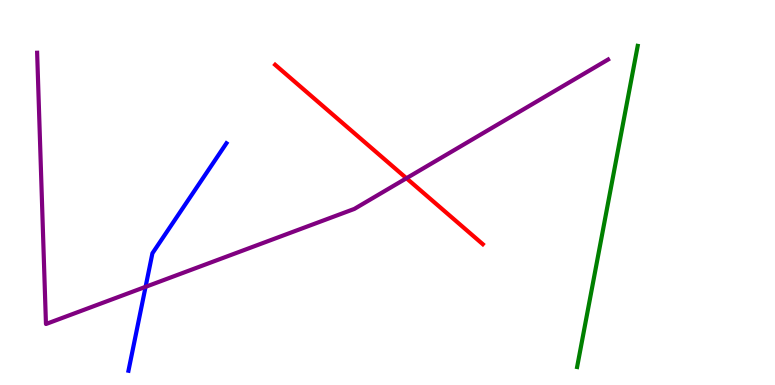[{'lines': ['blue', 'red'], 'intersections': []}, {'lines': ['green', 'red'], 'intersections': []}, {'lines': ['purple', 'red'], 'intersections': [{'x': 5.24, 'y': 5.37}]}, {'lines': ['blue', 'green'], 'intersections': []}, {'lines': ['blue', 'purple'], 'intersections': [{'x': 1.88, 'y': 2.55}]}, {'lines': ['green', 'purple'], 'intersections': []}]